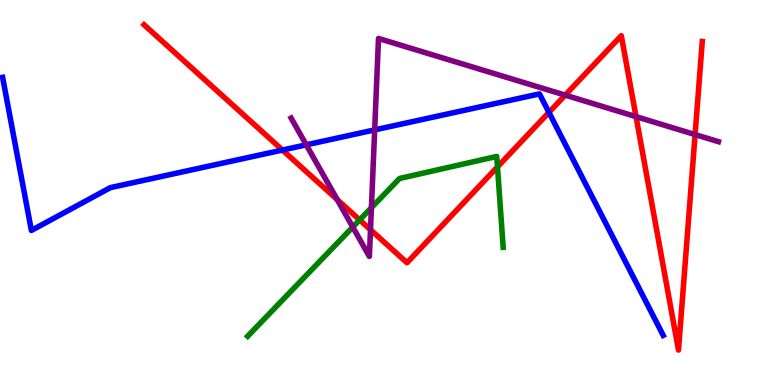[{'lines': ['blue', 'red'], 'intersections': [{'x': 3.64, 'y': 6.1}, {'x': 7.08, 'y': 7.08}]}, {'lines': ['green', 'red'], 'intersections': [{'x': 4.64, 'y': 4.29}, {'x': 6.42, 'y': 5.67}]}, {'lines': ['purple', 'red'], 'intersections': [{'x': 4.35, 'y': 4.81}, {'x': 4.78, 'y': 4.03}, {'x': 7.29, 'y': 7.53}, {'x': 8.21, 'y': 6.97}, {'x': 8.97, 'y': 6.5}]}, {'lines': ['blue', 'green'], 'intersections': []}, {'lines': ['blue', 'purple'], 'intersections': [{'x': 3.95, 'y': 6.24}, {'x': 4.83, 'y': 6.63}]}, {'lines': ['green', 'purple'], 'intersections': [{'x': 4.55, 'y': 4.1}, {'x': 4.79, 'y': 4.61}]}]